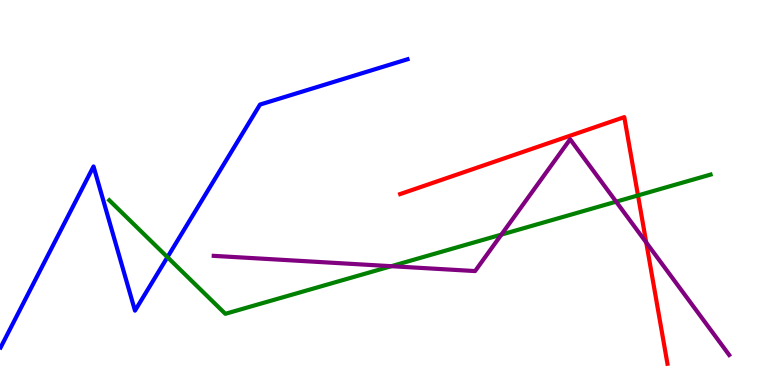[{'lines': ['blue', 'red'], 'intersections': []}, {'lines': ['green', 'red'], 'intersections': [{'x': 8.23, 'y': 4.92}]}, {'lines': ['purple', 'red'], 'intersections': [{'x': 8.34, 'y': 3.7}]}, {'lines': ['blue', 'green'], 'intersections': [{'x': 2.16, 'y': 3.32}]}, {'lines': ['blue', 'purple'], 'intersections': []}, {'lines': ['green', 'purple'], 'intersections': [{'x': 5.05, 'y': 3.09}, {'x': 6.47, 'y': 3.91}, {'x': 7.95, 'y': 4.76}]}]